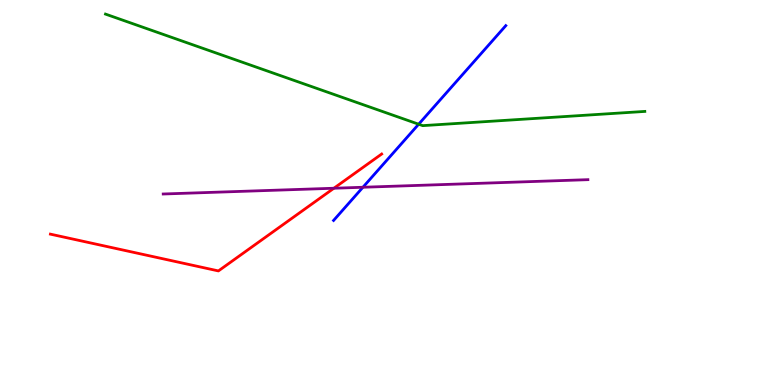[{'lines': ['blue', 'red'], 'intersections': []}, {'lines': ['green', 'red'], 'intersections': []}, {'lines': ['purple', 'red'], 'intersections': [{'x': 4.31, 'y': 5.11}]}, {'lines': ['blue', 'green'], 'intersections': [{'x': 5.4, 'y': 6.77}]}, {'lines': ['blue', 'purple'], 'intersections': [{'x': 4.68, 'y': 5.14}]}, {'lines': ['green', 'purple'], 'intersections': []}]